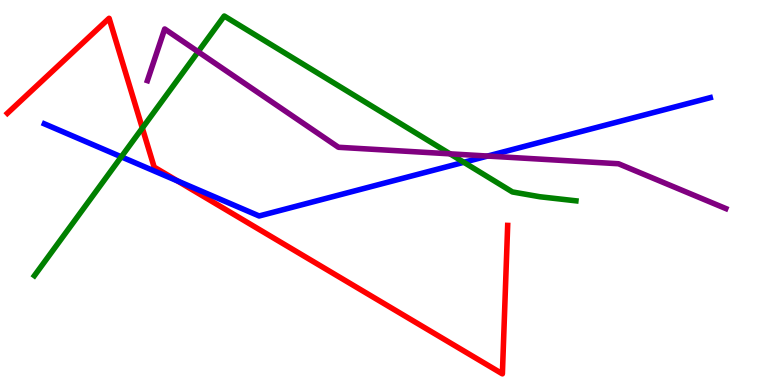[{'lines': ['blue', 'red'], 'intersections': [{'x': 2.29, 'y': 5.3}]}, {'lines': ['green', 'red'], 'intersections': [{'x': 1.84, 'y': 6.67}]}, {'lines': ['purple', 'red'], 'intersections': []}, {'lines': ['blue', 'green'], 'intersections': [{'x': 1.57, 'y': 5.93}, {'x': 5.98, 'y': 5.78}]}, {'lines': ['blue', 'purple'], 'intersections': [{'x': 6.29, 'y': 5.95}]}, {'lines': ['green', 'purple'], 'intersections': [{'x': 2.56, 'y': 8.66}, {'x': 5.81, 'y': 6.0}]}]